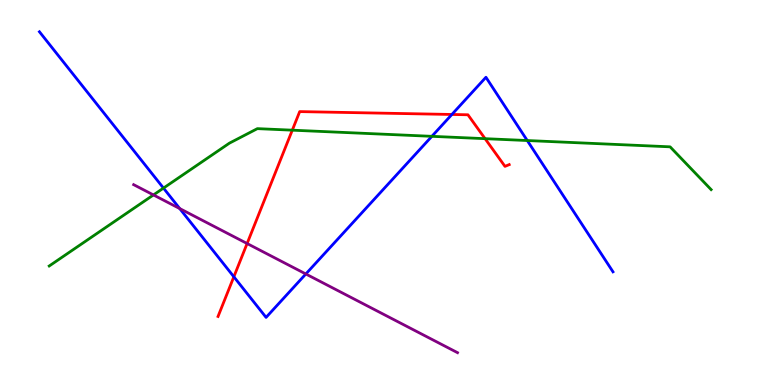[{'lines': ['blue', 'red'], 'intersections': [{'x': 3.02, 'y': 2.81}, {'x': 5.83, 'y': 7.03}]}, {'lines': ['green', 'red'], 'intersections': [{'x': 3.77, 'y': 6.62}, {'x': 6.26, 'y': 6.4}]}, {'lines': ['purple', 'red'], 'intersections': [{'x': 3.19, 'y': 3.67}]}, {'lines': ['blue', 'green'], 'intersections': [{'x': 2.11, 'y': 5.11}, {'x': 5.57, 'y': 6.46}, {'x': 6.8, 'y': 6.35}]}, {'lines': ['blue', 'purple'], 'intersections': [{'x': 2.32, 'y': 4.58}, {'x': 3.95, 'y': 2.88}]}, {'lines': ['green', 'purple'], 'intersections': [{'x': 1.98, 'y': 4.94}]}]